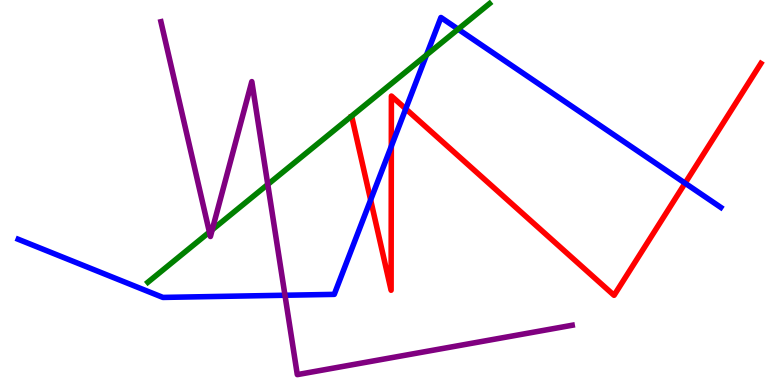[{'lines': ['blue', 'red'], 'intersections': [{'x': 4.78, 'y': 4.81}, {'x': 5.05, 'y': 6.2}, {'x': 5.24, 'y': 7.17}, {'x': 8.84, 'y': 5.24}]}, {'lines': ['green', 'red'], 'intersections': []}, {'lines': ['purple', 'red'], 'intersections': []}, {'lines': ['blue', 'green'], 'intersections': [{'x': 5.5, 'y': 8.57}, {'x': 5.91, 'y': 9.24}]}, {'lines': ['blue', 'purple'], 'intersections': [{'x': 3.68, 'y': 2.33}]}, {'lines': ['green', 'purple'], 'intersections': [{'x': 2.7, 'y': 3.97}, {'x': 2.74, 'y': 4.03}, {'x': 3.46, 'y': 5.21}]}]